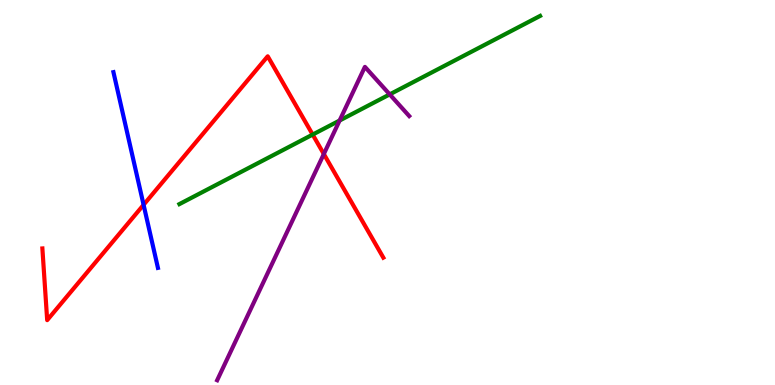[{'lines': ['blue', 'red'], 'intersections': [{'x': 1.85, 'y': 4.68}]}, {'lines': ['green', 'red'], 'intersections': [{'x': 4.03, 'y': 6.5}]}, {'lines': ['purple', 'red'], 'intersections': [{'x': 4.18, 'y': 6.0}]}, {'lines': ['blue', 'green'], 'intersections': []}, {'lines': ['blue', 'purple'], 'intersections': []}, {'lines': ['green', 'purple'], 'intersections': [{'x': 4.38, 'y': 6.87}, {'x': 5.03, 'y': 7.55}]}]